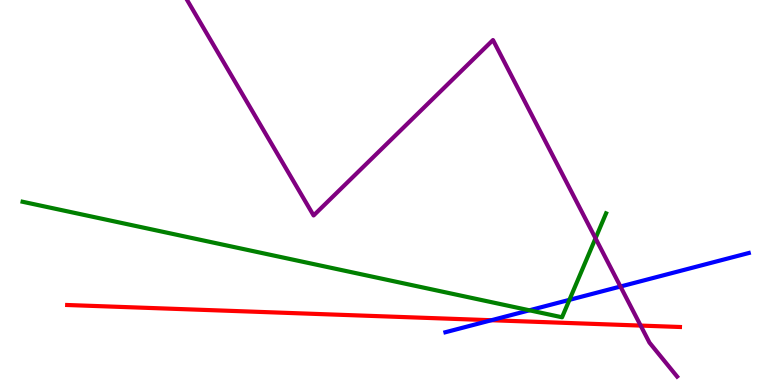[{'lines': ['blue', 'red'], 'intersections': [{'x': 6.34, 'y': 1.68}]}, {'lines': ['green', 'red'], 'intersections': []}, {'lines': ['purple', 'red'], 'intersections': [{'x': 8.27, 'y': 1.54}]}, {'lines': ['blue', 'green'], 'intersections': [{'x': 6.83, 'y': 1.94}, {'x': 7.35, 'y': 2.21}]}, {'lines': ['blue', 'purple'], 'intersections': [{'x': 8.01, 'y': 2.56}]}, {'lines': ['green', 'purple'], 'intersections': [{'x': 7.68, 'y': 3.81}]}]